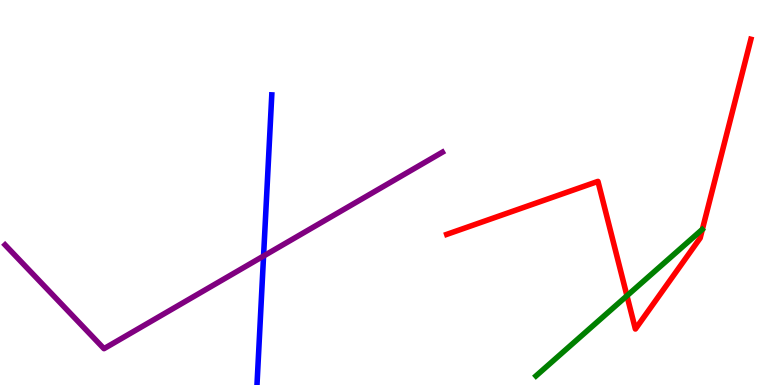[{'lines': ['blue', 'red'], 'intersections': []}, {'lines': ['green', 'red'], 'intersections': [{'x': 8.09, 'y': 2.32}]}, {'lines': ['purple', 'red'], 'intersections': []}, {'lines': ['blue', 'green'], 'intersections': []}, {'lines': ['blue', 'purple'], 'intersections': [{'x': 3.4, 'y': 3.35}]}, {'lines': ['green', 'purple'], 'intersections': []}]